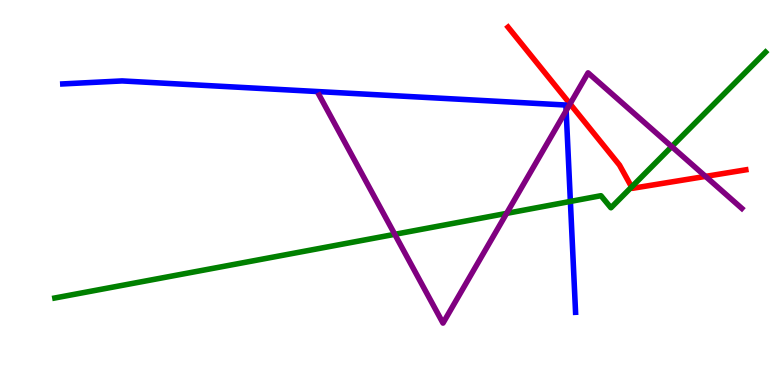[{'lines': ['blue', 'red'], 'intersections': []}, {'lines': ['green', 'red'], 'intersections': [{'x': 8.15, 'y': 5.14}]}, {'lines': ['purple', 'red'], 'intersections': [{'x': 7.36, 'y': 7.3}, {'x': 9.1, 'y': 5.42}]}, {'lines': ['blue', 'green'], 'intersections': [{'x': 7.36, 'y': 4.77}]}, {'lines': ['blue', 'purple'], 'intersections': [{'x': 7.31, 'y': 7.13}]}, {'lines': ['green', 'purple'], 'intersections': [{'x': 5.09, 'y': 3.91}, {'x': 6.54, 'y': 4.46}, {'x': 8.67, 'y': 6.19}]}]